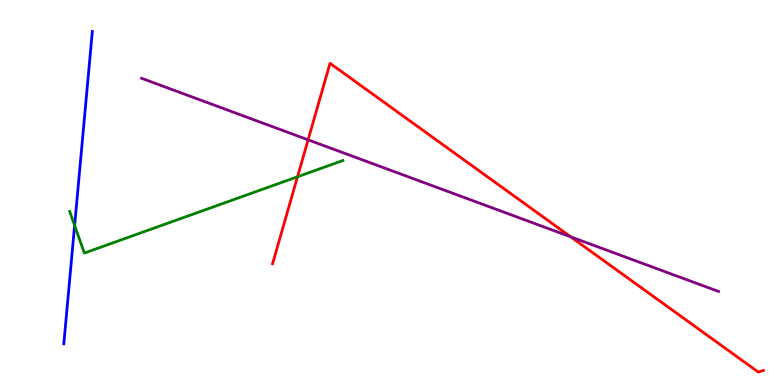[{'lines': ['blue', 'red'], 'intersections': []}, {'lines': ['green', 'red'], 'intersections': [{'x': 3.84, 'y': 5.41}]}, {'lines': ['purple', 'red'], 'intersections': [{'x': 3.98, 'y': 6.37}, {'x': 7.36, 'y': 3.85}]}, {'lines': ['blue', 'green'], 'intersections': [{'x': 0.963, 'y': 4.14}]}, {'lines': ['blue', 'purple'], 'intersections': []}, {'lines': ['green', 'purple'], 'intersections': []}]